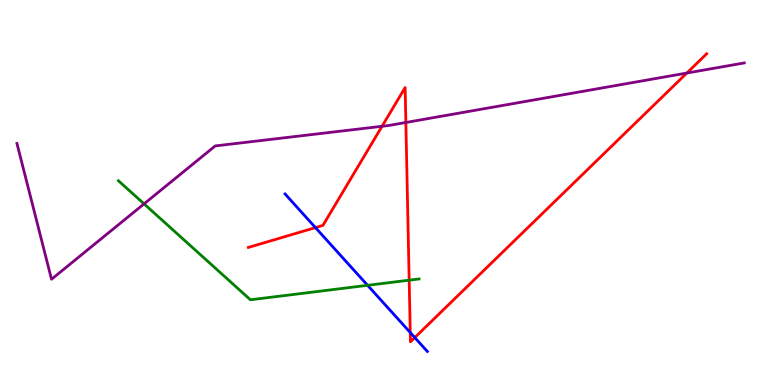[{'lines': ['blue', 'red'], 'intersections': [{'x': 4.07, 'y': 4.09}, {'x': 5.29, 'y': 1.36}, {'x': 5.35, 'y': 1.23}]}, {'lines': ['green', 'red'], 'intersections': [{'x': 5.28, 'y': 2.72}]}, {'lines': ['purple', 'red'], 'intersections': [{'x': 4.93, 'y': 6.72}, {'x': 5.24, 'y': 6.82}, {'x': 8.86, 'y': 8.1}]}, {'lines': ['blue', 'green'], 'intersections': [{'x': 4.74, 'y': 2.59}]}, {'lines': ['blue', 'purple'], 'intersections': []}, {'lines': ['green', 'purple'], 'intersections': [{'x': 1.86, 'y': 4.7}]}]